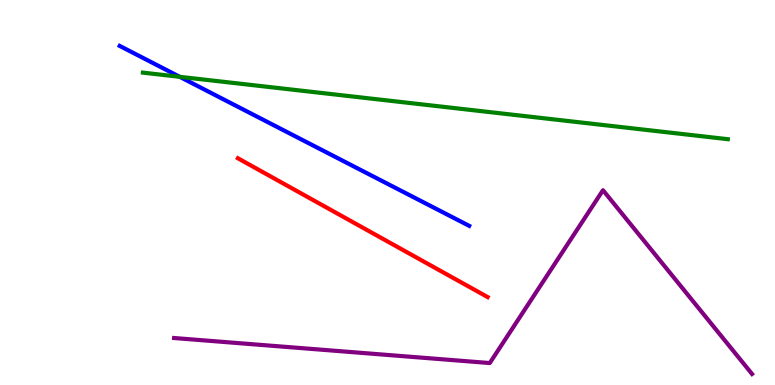[{'lines': ['blue', 'red'], 'intersections': []}, {'lines': ['green', 'red'], 'intersections': []}, {'lines': ['purple', 'red'], 'intersections': []}, {'lines': ['blue', 'green'], 'intersections': [{'x': 2.32, 'y': 8.0}]}, {'lines': ['blue', 'purple'], 'intersections': []}, {'lines': ['green', 'purple'], 'intersections': []}]